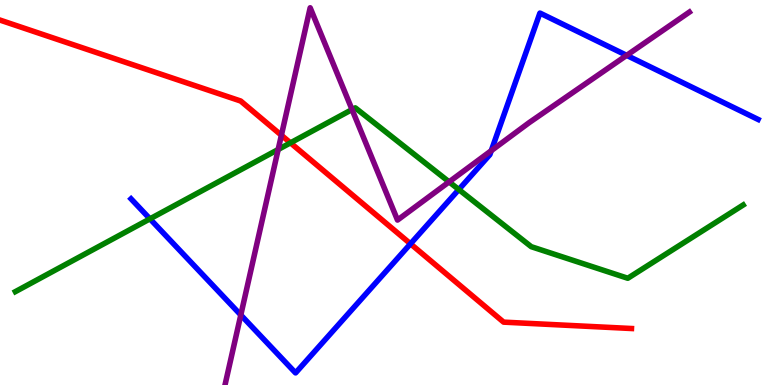[{'lines': ['blue', 'red'], 'intersections': [{'x': 5.3, 'y': 3.67}]}, {'lines': ['green', 'red'], 'intersections': [{'x': 3.75, 'y': 6.29}]}, {'lines': ['purple', 'red'], 'intersections': [{'x': 3.63, 'y': 6.49}]}, {'lines': ['blue', 'green'], 'intersections': [{'x': 1.93, 'y': 4.32}, {'x': 5.92, 'y': 5.08}]}, {'lines': ['blue', 'purple'], 'intersections': [{'x': 3.11, 'y': 1.82}, {'x': 6.34, 'y': 6.09}, {'x': 8.09, 'y': 8.56}]}, {'lines': ['green', 'purple'], 'intersections': [{'x': 3.59, 'y': 6.12}, {'x': 4.54, 'y': 7.15}, {'x': 5.79, 'y': 5.28}]}]